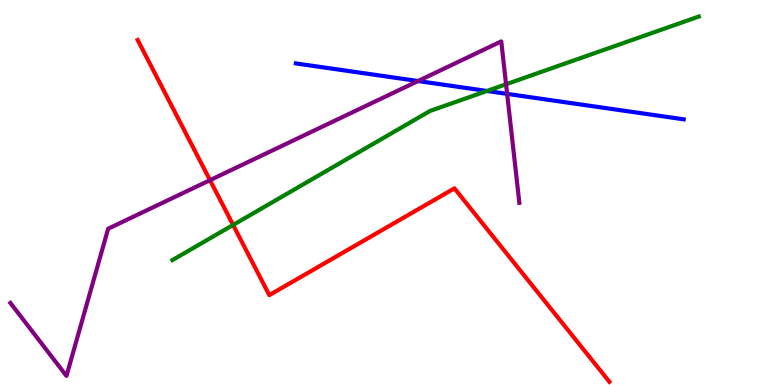[{'lines': ['blue', 'red'], 'intersections': []}, {'lines': ['green', 'red'], 'intersections': [{'x': 3.01, 'y': 4.16}]}, {'lines': ['purple', 'red'], 'intersections': [{'x': 2.71, 'y': 5.32}]}, {'lines': ['blue', 'green'], 'intersections': [{'x': 6.28, 'y': 7.64}]}, {'lines': ['blue', 'purple'], 'intersections': [{'x': 5.39, 'y': 7.9}, {'x': 6.54, 'y': 7.56}]}, {'lines': ['green', 'purple'], 'intersections': [{'x': 6.53, 'y': 7.81}]}]